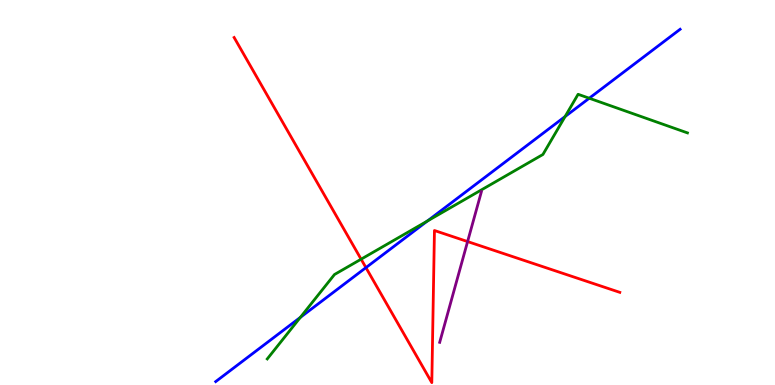[{'lines': ['blue', 'red'], 'intersections': [{'x': 4.72, 'y': 3.05}]}, {'lines': ['green', 'red'], 'intersections': [{'x': 4.66, 'y': 3.27}]}, {'lines': ['purple', 'red'], 'intersections': [{'x': 6.03, 'y': 3.73}]}, {'lines': ['blue', 'green'], 'intersections': [{'x': 3.88, 'y': 1.76}, {'x': 5.51, 'y': 4.26}, {'x': 7.29, 'y': 6.97}, {'x': 7.6, 'y': 7.45}]}, {'lines': ['blue', 'purple'], 'intersections': []}, {'lines': ['green', 'purple'], 'intersections': []}]